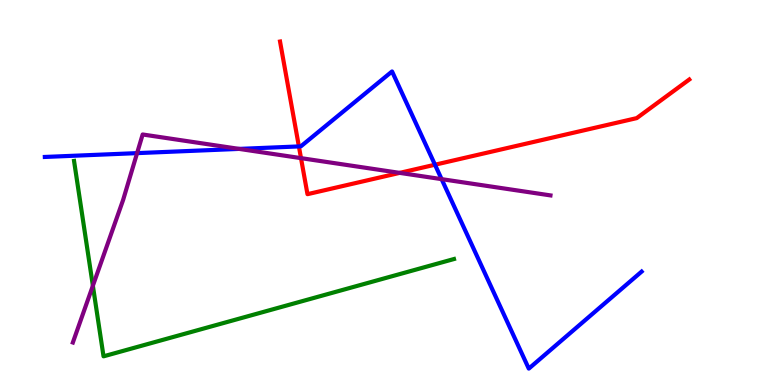[{'lines': ['blue', 'red'], 'intersections': [{'x': 3.86, 'y': 6.2}, {'x': 5.61, 'y': 5.72}]}, {'lines': ['green', 'red'], 'intersections': []}, {'lines': ['purple', 'red'], 'intersections': [{'x': 3.88, 'y': 5.89}, {'x': 5.16, 'y': 5.51}]}, {'lines': ['blue', 'green'], 'intersections': []}, {'lines': ['blue', 'purple'], 'intersections': [{'x': 1.77, 'y': 6.02}, {'x': 3.09, 'y': 6.13}, {'x': 5.7, 'y': 5.35}]}, {'lines': ['green', 'purple'], 'intersections': [{'x': 1.2, 'y': 2.58}]}]